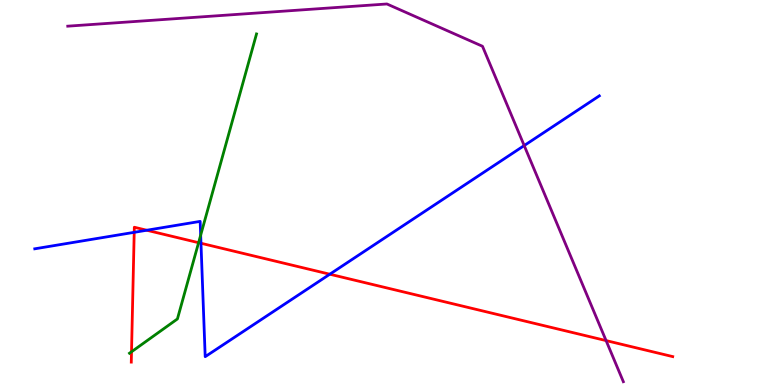[{'lines': ['blue', 'red'], 'intersections': [{'x': 1.73, 'y': 3.97}, {'x': 1.89, 'y': 4.02}, {'x': 2.59, 'y': 3.68}, {'x': 4.26, 'y': 2.88}]}, {'lines': ['green', 'red'], 'intersections': [{'x': 1.7, 'y': 0.863}, {'x': 2.56, 'y': 3.7}]}, {'lines': ['purple', 'red'], 'intersections': [{'x': 7.82, 'y': 1.15}]}, {'lines': ['blue', 'green'], 'intersections': [{'x': 2.59, 'y': 3.89}]}, {'lines': ['blue', 'purple'], 'intersections': [{'x': 6.76, 'y': 6.22}]}, {'lines': ['green', 'purple'], 'intersections': []}]